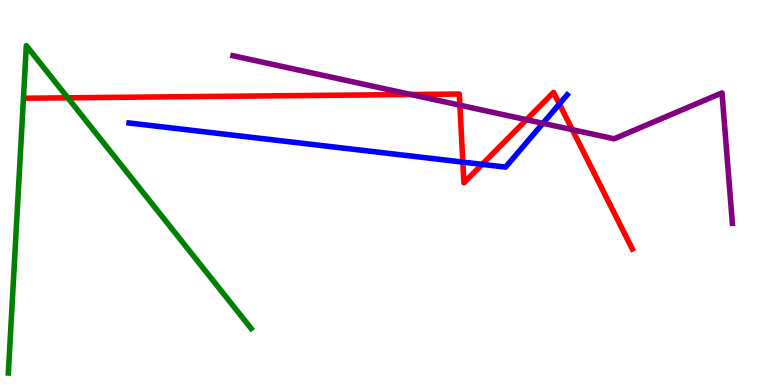[{'lines': ['blue', 'red'], 'intersections': [{'x': 5.97, 'y': 5.79}, {'x': 6.22, 'y': 5.73}, {'x': 7.22, 'y': 7.3}]}, {'lines': ['green', 'red'], 'intersections': [{'x': 0.875, 'y': 7.46}]}, {'lines': ['purple', 'red'], 'intersections': [{'x': 5.3, 'y': 7.55}, {'x': 5.93, 'y': 7.27}, {'x': 6.79, 'y': 6.89}, {'x': 7.38, 'y': 6.63}]}, {'lines': ['blue', 'green'], 'intersections': []}, {'lines': ['blue', 'purple'], 'intersections': [{'x': 7.01, 'y': 6.8}]}, {'lines': ['green', 'purple'], 'intersections': []}]